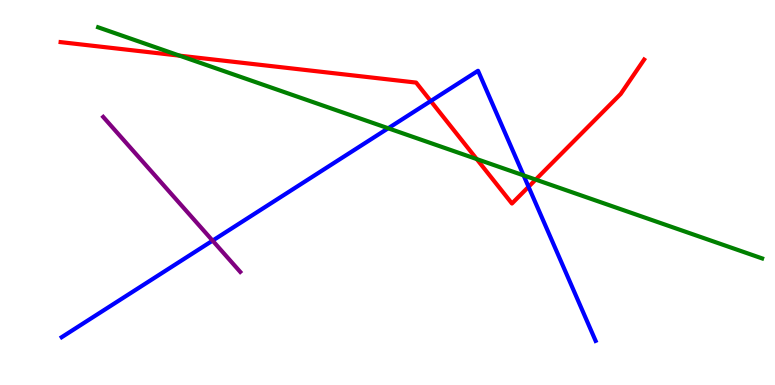[{'lines': ['blue', 'red'], 'intersections': [{'x': 5.56, 'y': 7.38}, {'x': 6.82, 'y': 5.15}]}, {'lines': ['green', 'red'], 'intersections': [{'x': 2.32, 'y': 8.55}, {'x': 6.15, 'y': 5.87}, {'x': 6.91, 'y': 5.34}]}, {'lines': ['purple', 'red'], 'intersections': []}, {'lines': ['blue', 'green'], 'intersections': [{'x': 5.01, 'y': 6.67}, {'x': 6.76, 'y': 5.44}]}, {'lines': ['blue', 'purple'], 'intersections': [{'x': 2.74, 'y': 3.75}]}, {'lines': ['green', 'purple'], 'intersections': []}]